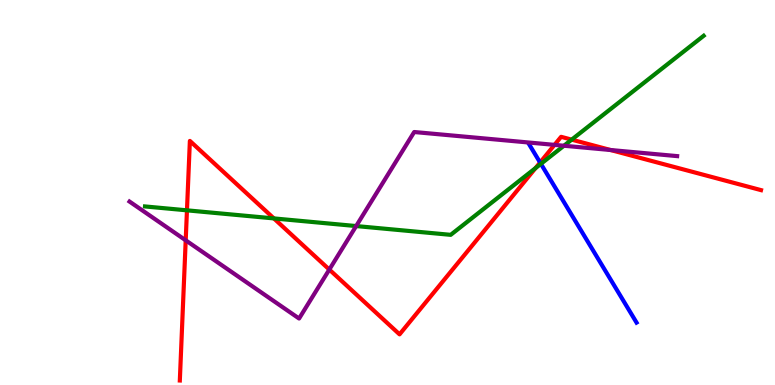[{'lines': ['blue', 'red'], 'intersections': [{'x': 6.97, 'y': 5.78}]}, {'lines': ['green', 'red'], 'intersections': [{'x': 2.41, 'y': 4.54}, {'x': 3.53, 'y': 4.33}, {'x': 6.91, 'y': 5.63}, {'x': 7.38, 'y': 6.37}]}, {'lines': ['purple', 'red'], 'intersections': [{'x': 2.4, 'y': 3.76}, {'x': 4.25, 'y': 3.0}, {'x': 7.15, 'y': 6.24}, {'x': 7.88, 'y': 6.1}]}, {'lines': ['blue', 'green'], 'intersections': [{'x': 6.98, 'y': 5.74}]}, {'lines': ['blue', 'purple'], 'intersections': []}, {'lines': ['green', 'purple'], 'intersections': [{'x': 4.6, 'y': 4.13}, {'x': 7.28, 'y': 6.21}]}]